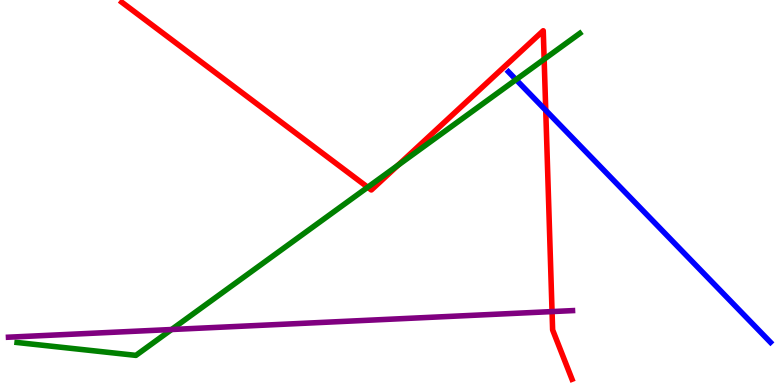[{'lines': ['blue', 'red'], 'intersections': [{'x': 7.04, 'y': 7.14}]}, {'lines': ['green', 'red'], 'intersections': [{'x': 4.74, 'y': 5.14}, {'x': 5.14, 'y': 5.71}, {'x': 7.02, 'y': 8.46}]}, {'lines': ['purple', 'red'], 'intersections': [{'x': 7.12, 'y': 1.91}]}, {'lines': ['blue', 'green'], 'intersections': [{'x': 6.66, 'y': 7.93}]}, {'lines': ['blue', 'purple'], 'intersections': []}, {'lines': ['green', 'purple'], 'intersections': [{'x': 2.21, 'y': 1.44}]}]